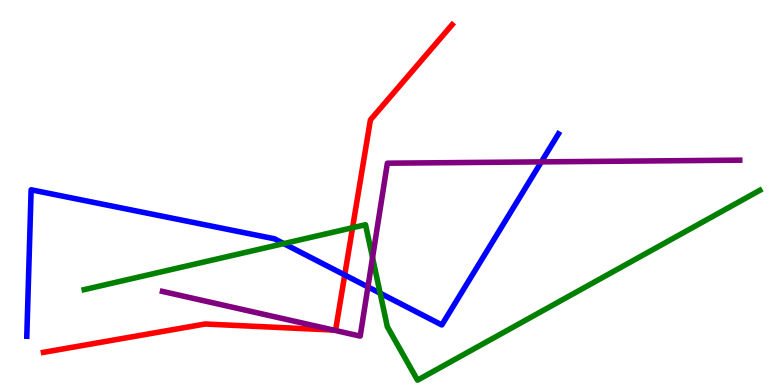[{'lines': ['blue', 'red'], 'intersections': [{'x': 4.45, 'y': 2.86}]}, {'lines': ['green', 'red'], 'intersections': [{'x': 4.55, 'y': 4.09}]}, {'lines': ['purple', 'red'], 'intersections': [{'x': 4.3, 'y': 1.43}]}, {'lines': ['blue', 'green'], 'intersections': [{'x': 3.66, 'y': 3.67}, {'x': 4.91, 'y': 2.38}]}, {'lines': ['blue', 'purple'], 'intersections': [{'x': 4.75, 'y': 2.55}, {'x': 6.99, 'y': 5.8}]}, {'lines': ['green', 'purple'], 'intersections': [{'x': 4.81, 'y': 3.31}]}]